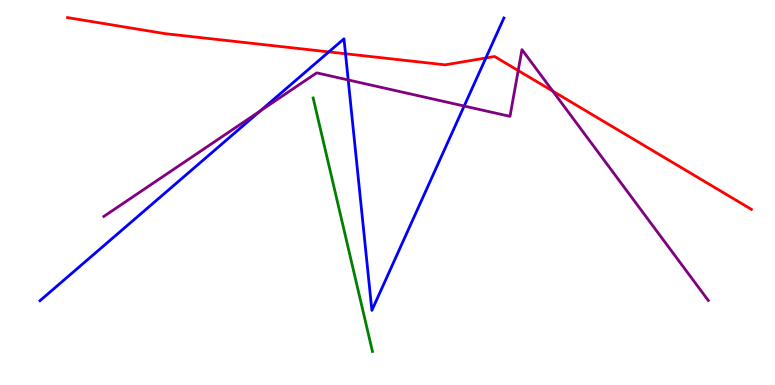[{'lines': ['blue', 'red'], 'intersections': [{'x': 4.24, 'y': 8.65}, {'x': 4.46, 'y': 8.6}, {'x': 6.27, 'y': 8.49}]}, {'lines': ['green', 'red'], 'intersections': []}, {'lines': ['purple', 'red'], 'intersections': [{'x': 6.69, 'y': 8.17}, {'x': 7.13, 'y': 7.63}]}, {'lines': ['blue', 'green'], 'intersections': []}, {'lines': ['blue', 'purple'], 'intersections': [{'x': 3.36, 'y': 7.12}, {'x': 4.49, 'y': 7.92}, {'x': 5.99, 'y': 7.25}]}, {'lines': ['green', 'purple'], 'intersections': []}]